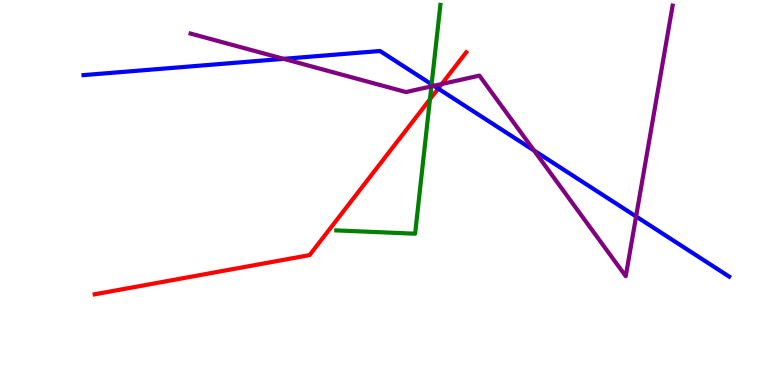[{'lines': ['blue', 'red'], 'intersections': [{'x': 5.65, 'y': 7.7}]}, {'lines': ['green', 'red'], 'intersections': [{'x': 5.55, 'y': 7.42}]}, {'lines': ['purple', 'red'], 'intersections': [{'x': 5.7, 'y': 7.82}]}, {'lines': ['blue', 'green'], 'intersections': [{'x': 5.57, 'y': 7.81}]}, {'lines': ['blue', 'purple'], 'intersections': [{'x': 3.66, 'y': 8.47}, {'x': 5.6, 'y': 7.77}, {'x': 6.89, 'y': 6.09}, {'x': 8.21, 'y': 4.38}]}, {'lines': ['green', 'purple'], 'intersections': [{'x': 5.57, 'y': 7.76}]}]